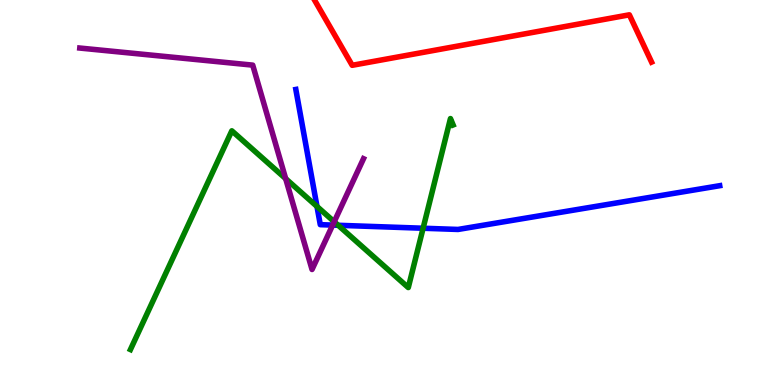[{'lines': ['blue', 'red'], 'intersections': []}, {'lines': ['green', 'red'], 'intersections': []}, {'lines': ['purple', 'red'], 'intersections': []}, {'lines': ['blue', 'green'], 'intersections': [{'x': 4.09, 'y': 4.64}, {'x': 4.36, 'y': 4.15}, {'x': 5.46, 'y': 4.07}]}, {'lines': ['blue', 'purple'], 'intersections': [{'x': 4.29, 'y': 4.15}]}, {'lines': ['green', 'purple'], 'intersections': [{'x': 3.69, 'y': 5.36}, {'x': 4.31, 'y': 4.24}]}]